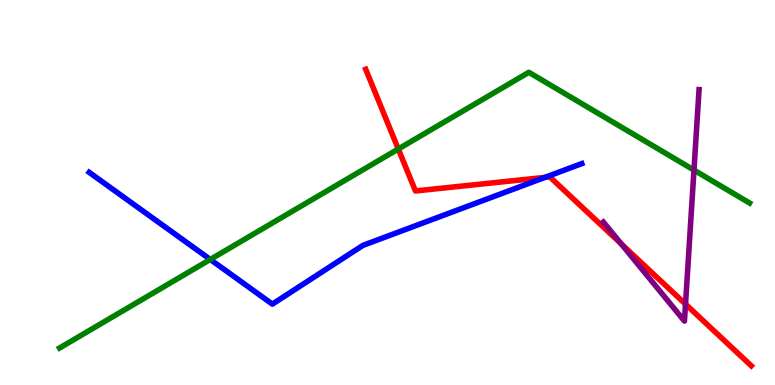[{'lines': ['blue', 'red'], 'intersections': [{'x': 7.03, 'y': 5.39}]}, {'lines': ['green', 'red'], 'intersections': [{'x': 5.14, 'y': 6.13}]}, {'lines': ['purple', 'red'], 'intersections': [{'x': 8.02, 'y': 3.67}, {'x': 8.85, 'y': 2.1}]}, {'lines': ['blue', 'green'], 'intersections': [{'x': 2.71, 'y': 3.26}]}, {'lines': ['blue', 'purple'], 'intersections': []}, {'lines': ['green', 'purple'], 'intersections': [{'x': 8.95, 'y': 5.58}]}]